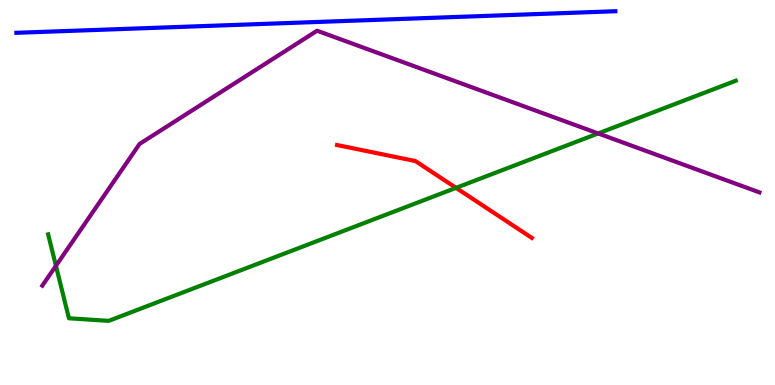[{'lines': ['blue', 'red'], 'intersections': []}, {'lines': ['green', 'red'], 'intersections': [{'x': 5.88, 'y': 5.12}]}, {'lines': ['purple', 'red'], 'intersections': []}, {'lines': ['blue', 'green'], 'intersections': []}, {'lines': ['blue', 'purple'], 'intersections': []}, {'lines': ['green', 'purple'], 'intersections': [{'x': 0.722, 'y': 3.1}, {'x': 7.72, 'y': 6.53}]}]